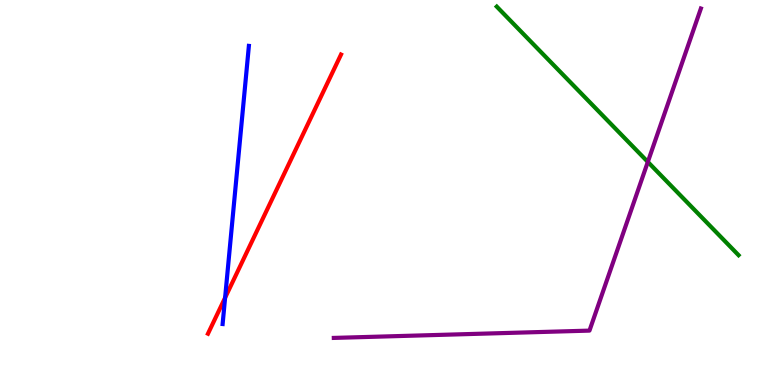[{'lines': ['blue', 'red'], 'intersections': [{'x': 2.9, 'y': 2.27}]}, {'lines': ['green', 'red'], 'intersections': []}, {'lines': ['purple', 'red'], 'intersections': []}, {'lines': ['blue', 'green'], 'intersections': []}, {'lines': ['blue', 'purple'], 'intersections': []}, {'lines': ['green', 'purple'], 'intersections': [{'x': 8.36, 'y': 5.79}]}]